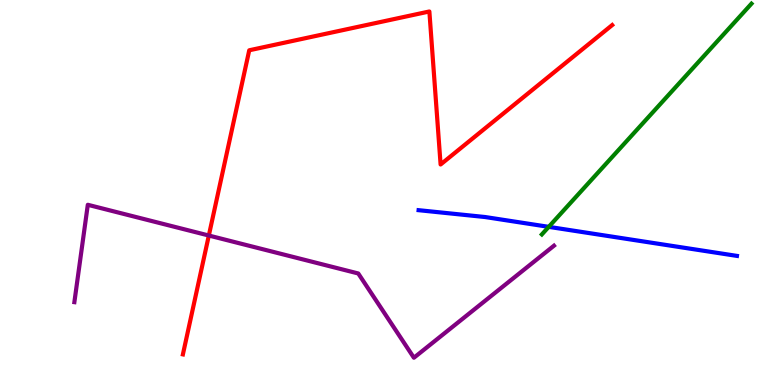[{'lines': ['blue', 'red'], 'intersections': []}, {'lines': ['green', 'red'], 'intersections': []}, {'lines': ['purple', 'red'], 'intersections': [{'x': 2.69, 'y': 3.88}]}, {'lines': ['blue', 'green'], 'intersections': [{'x': 7.08, 'y': 4.11}]}, {'lines': ['blue', 'purple'], 'intersections': []}, {'lines': ['green', 'purple'], 'intersections': []}]